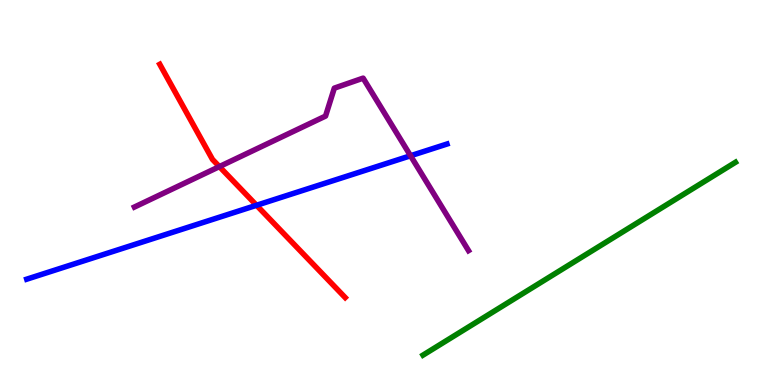[{'lines': ['blue', 'red'], 'intersections': [{'x': 3.31, 'y': 4.67}]}, {'lines': ['green', 'red'], 'intersections': []}, {'lines': ['purple', 'red'], 'intersections': [{'x': 2.83, 'y': 5.67}]}, {'lines': ['blue', 'green'], 'intersections': []}, {'lines': ['blue', 'purple'], 'intersections': [{'x': 5.3, 'y': 5.95}]}, {'lines': ['green', 'purple'], 'intersections': []}]